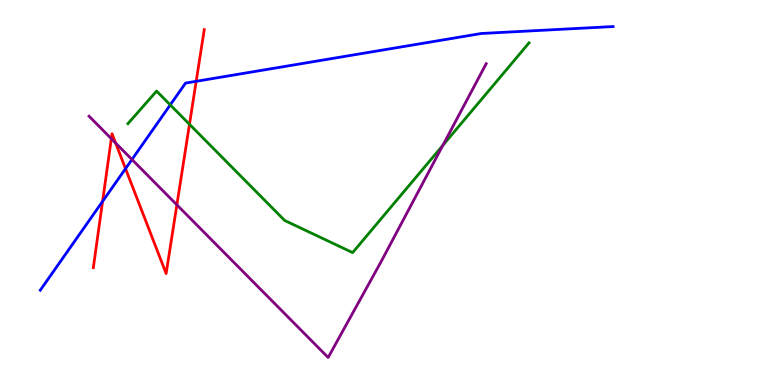[{'lines': ['blue', 'red'], 'intersections': [{'x': 1.32, 'y': 4.77}, {'x': 1.62, 'y': 5.62}, {'x': 2.53, 'y': 7.89}]}, {'lines': ['green', 'red'], 'intersections': [{'x': 2.44, 'y': 6.77}]}, {'lines': ['purple', 'red'], 'intersections': [{'x': 1.44, 'y': 6.4}, {'x': 1.49, 'y': 6.29}, {'x': 2.28, 'y': 4.68}]}, {'lines': ['blue', 'green'], 'intersections': [{'x': 2.2, 'y': 7.28}]}, {'lines': ['blue', 'purple'], 'intersections': [{'x': 1.7, 'y': 5.86}]}, {'lines': ['green', 'purple'], 'intersections': [{'x': 5.71, 'y': 6.23}]}]